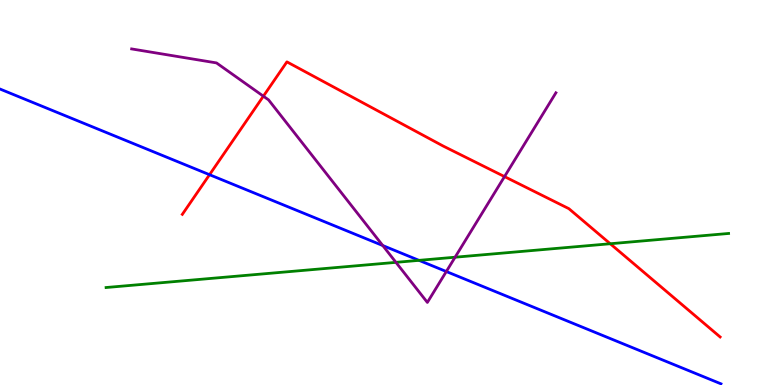[{'lines': ['blue', 'red'], 'intersections': [{'x': 2.7, 'y': 5.46}]}, {'lines': ['green', 'red'], 'intersections': [{'x': 7.87, 'y': 3.67}]}, {'lines': ['purple', 'red'], 'intersections': [{'x': 3.4, 'y': 7.5}, {'x': 6.51, 'y': 5.41}]}, {'lines': ['blue', 'green'], 'intersections': [{'x': 5.41, 'y': 3.24}]}, {'lines': ['blue', 'purple'], 'intersections': [{'x': 4.94, 'y': 3.62}, {'x': 5.76, 'y': 2.95}]}, {'lines': ['green', 'purple'], 'intersections': [{'x': 5.11, 'y': 3.19}, {'x': 5.87, 'y': 3.32}]}]